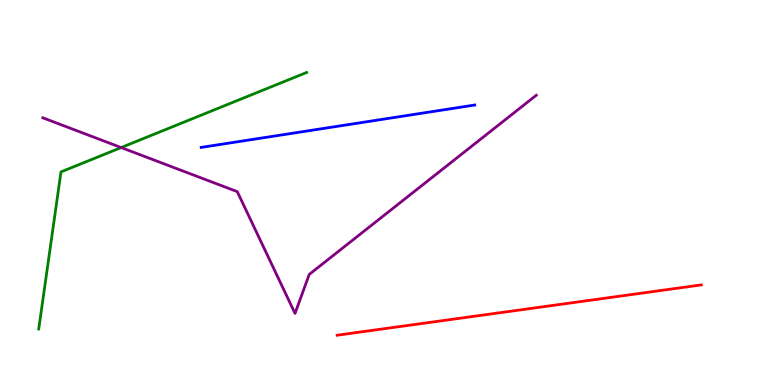[{'lines': ['blue', 'red'], 'intersections': []}, {'lines': ['green', 'red'], 'intersections': []}, {'lines': ['purple', 'red'], 'intersections': []}, {'lines': ['blue', 'green'], 'intersections': []}, {'lines': ['blue', 'purple'], 'intersections': []}, {'lines': ['green', 'purple'], 'intersections': [{'x': 1.56, 'y': 6.17}]}]